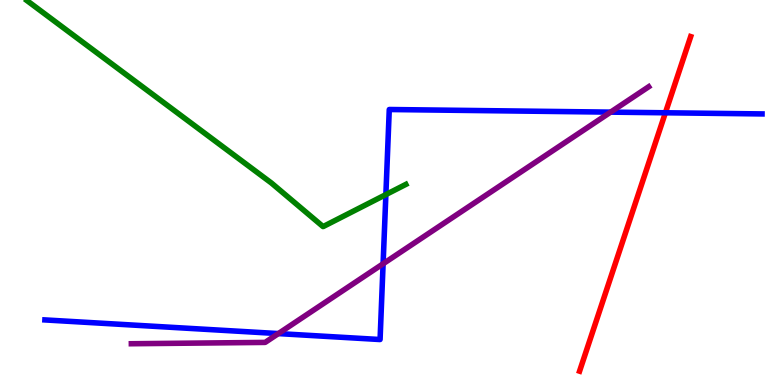[{'lines': ['blue', 'red'], 'intersections': [{'x': 8.59, 'y': 7.07}]}, {'lines': ['green', 'red'], 'intersections': []}, {'lines': ['purple', 'red'], 'intersections': []}, {'lines': ['blue', 'green'], 'intersections': [{'x': 4.98, 'y': 4.95}]}, {'lines': ['blue', 'purple'], 'intersections': [{'x': 3.59, 'y': 1.34}, {'x': 4.94, 'y': 3.15}, {'x': 7.88, 'y': 7.09}]}, {'lines': ['green', 'purple'], 'intersections': []}]